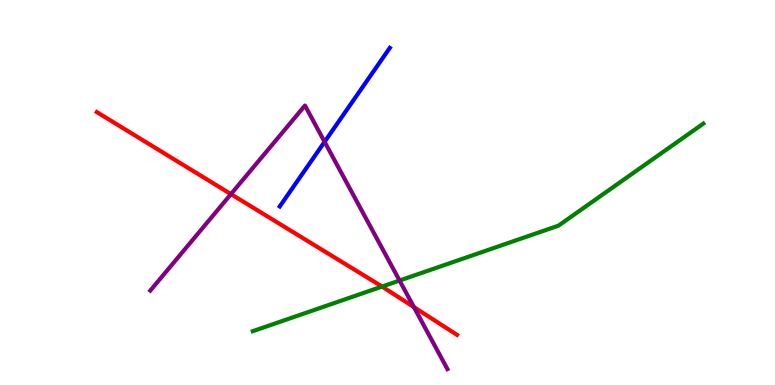[{'lines': ['blue', 'red'], 'intersections': []}, {'lines': ['green', 'red'], 'intersections': [{'x': 4.93, 'y': 2.56}]}, {'lines': ['purple', 'red'], 'intersections': [{'x': 2.98, 'y': 4.96}, {'x': 5.34, 'y': 2.02}]}, {'lines': ['blue', 'green'], 'intersections': []}, {'lines': ['blue', 'purple'], 'intersections': [{'x': 4.19, 'y': 6.32}]}, {'lines': ['green', 'purple'], 'intersections': [{'x': 5.16, 'y': 2.71}]}]